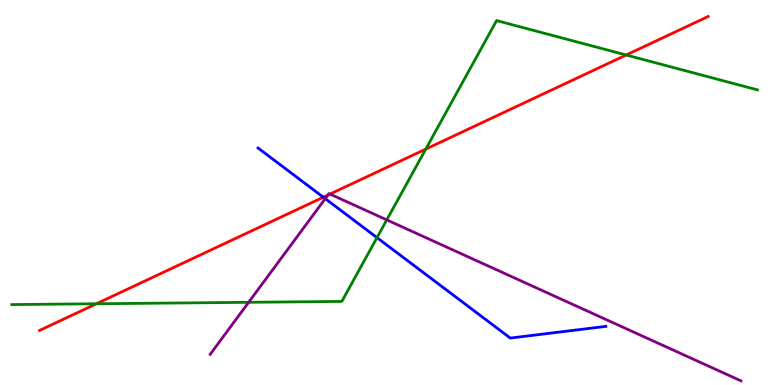[{'lines': ['blue', 'red'], 'intersections': [{'x': 4.17, 'y': 4.88}]}, {'lines': ['green', 'red'], 'intersections': [{'x': 1.24, 'y': 2.11}, {'x': 5.49, 'y': 6.13}, {'x': 8.08, 'y': 8.57}]}, {'lines': ['purple', 'red'], 'intersections': [{'x': 4.23, 'y': 4.93}, {'x': 4.26, 'y': 4.96}]}, {'lines': ['blue', 'green'], 'intersections': [{'x': 4.86, 'y': 3.83}]}, {'lines': ['blue', 'purple'], 'intersections': [{'x': 4.2, 'y': 4.84}]}, {'lines': ['green', 'purple'], 'intersections': [{'x': 3.21, 'y': 2.15}, {'x': 4.99, 'y': 4.29}]}]